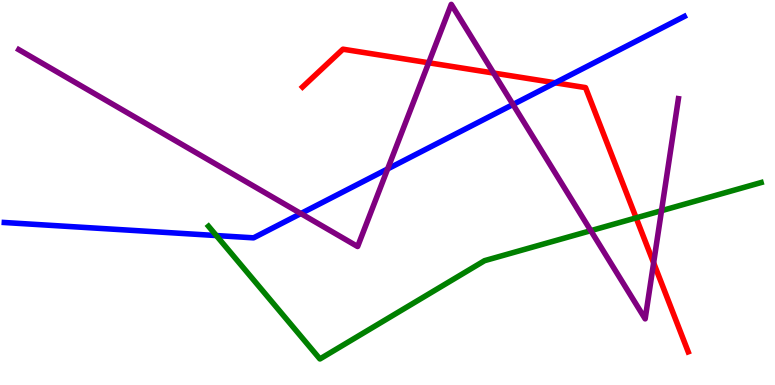[{'lines': ['blue', 'red'], 'intersections': [{'x': 7.16, 'y': 7.85}]}, {'lines': ['green', 'red'], 'intersections': [{'x': 8.21, 'y': 4.34}]}, {'lines': ['purple', 'red'], 'intersections': [{'x': 5.53, 'y': 8.37}, {'x': 6.37, 'y': 8.1}, {'x': 8.43, 'y': 3.17}]}, {'lines': ['blue', 'green'], 'intersections': [{'x': 2.79, 'y': 3.88}]}, {'lines': ['blue', 'purple'], 'intersections': [{'x': 3.88, 'y': 4.45}, {'x': 5.0, 'y': 5.61}, {'x': 6.62, 'y': 7.29}]}, {'lines': ['green', 'purple'], 'intersections': [{'x': 7.62, 'y': 4.01}, {'x': 8.54, 'y': 4.53}]}]